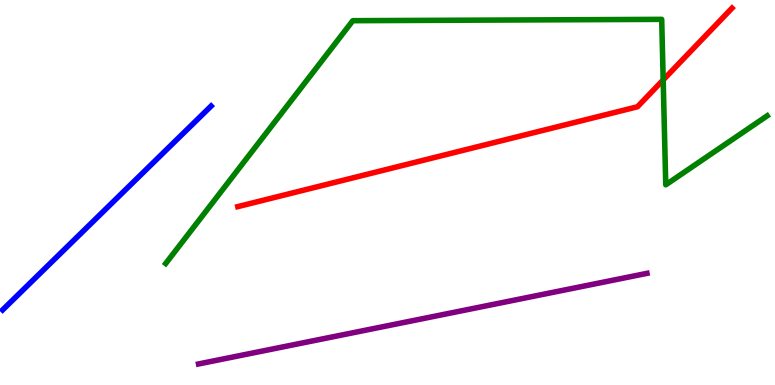[{'lines': ['blue', 'red'], 'intersections': []}, {'lines': ['green', 'red'], 'intersections': [{'x': 8.56, 'y': 7.92}]}, {'lines': ['purple', 'red'], 'intersections': []}, {'lines': ['blue', 'green'], 'intersections': []}, {'lines': ['blue', 'purple'], 'intersections': []}, {'lines': ['green', 'purple'], 'intersections': []}]